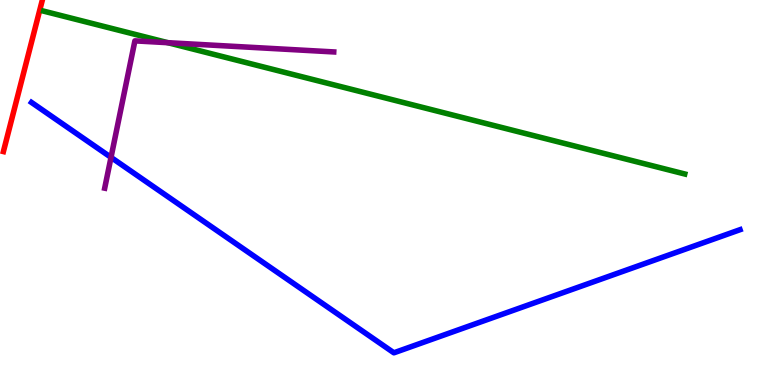[{'lines': ['blue', 'red'], 'intersections': []}, {'lines': ['green', 'red'], 'intersections': []}, {'lines': ['purple', 'red'], 'intersections': []}, {'lines': ['blue', 'green'], 'intersections': []}, {'lines': ['blue', 'purple'], 'intersections': [{'x': 1.43, 'y': 5.91}]}, {'lines': ['green', 'purple'], 'intersections': [{'x': 2.17, 'y': 8.89}]}]